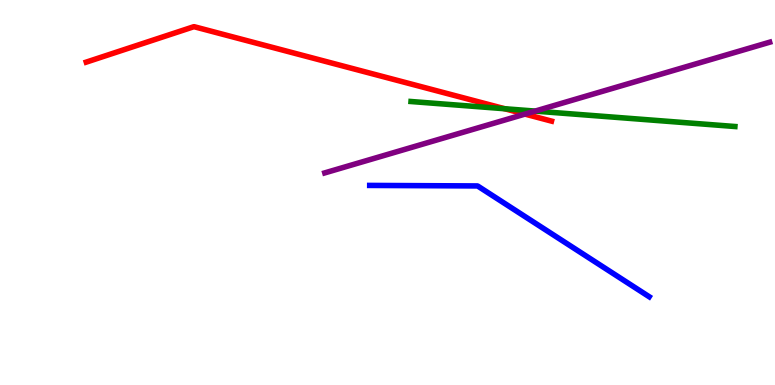[{'lines': ['blue', 'red'], 'intersections': []}, {'lines': ['green', 'red'], 'intersections': [{'x': 6.51, 'y': 7.18}]}, {'lines': ['purple', 'red'], 'intersections': [{'x': 6.77, 'y': 7.04}]}, {'lines': ['blue', 'green'], 'intersections': []}, {'lines': ['blue', 'purple'], 'intersections': []}, {'lines': ['green', 'purple'], 'intersections': [{'x': 6.91, 'y': 7.11}]}]